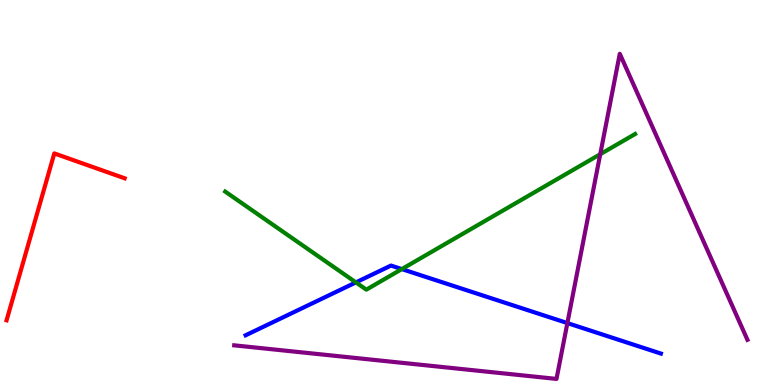[{'lines': ['blue', 'red'], 'intersections': []}, {'lines': ['green', 'red'], 'intersections': []}, {'lines': ['purple', 'red'], 'intersections': []}, {'lines': ['blue', 'green'], 'intersections': [{'x': 4.59, 'y': 2.67}, {'x': 5.18, 'y': 3.01}]}, {'lines': ['blue', 'purple'], 'intersections': [{'x': 7.32, 'y': 1.61}]}, {'lines': ['green', 'purple'], 'intersections': [{'x': 7.75, 'y': 5.99}]}]